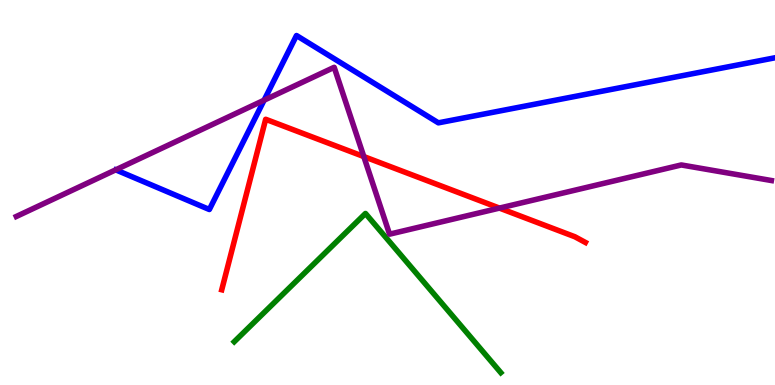[{'lines': ['blue', 'red'], 'intersections': []}, {'lines': ['green', 'red'], 'intersections': []}, {'lines': ['purple', 'red'], 'intersections': [{'x': 4.69, 'y': 5.93}, {'x': 6.44, 'y': 4.59}]}, {'lines': ['blue', 'green'], 'intersections': []}, {'lines': ['blue', 'purple'], 'intersections': [{'x': 3.41, 'y': 7.4}]}, {'lines': ['green', 'purple'], 'intersections': []}]